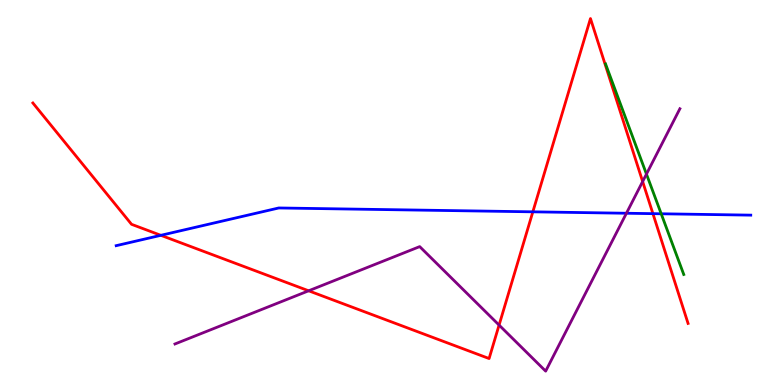[{'lines': ['blue', 'red'], 'intersections': [{'x': 2.08, 'y': 3.89}, {'x': 6.88, 'y': 4.5}, {'x': 8.42, 'y': 4.45}]}, {'lines': ['green', 'red'], 'intersections': []}, {'lines': ['purple', 'red'], 'intersections': [{'x': 3.98, 'y': 2.45}, {'x': 6.44, 'y': 1.56}, {'x': 8.29, 'y': 5.28}]}, {'lines': ['blue', 'green'], 'intersections': [{'x': 8.53, 'y': 4.45}]}, {'lines': ['blue', 'purple'], 'intersections': [{'x': 8.08, 'y': 4.46}]}, {'lines': ['green', 'purple'], 'intersections': [{'x': 8.34, 'y': 5.48}]}]